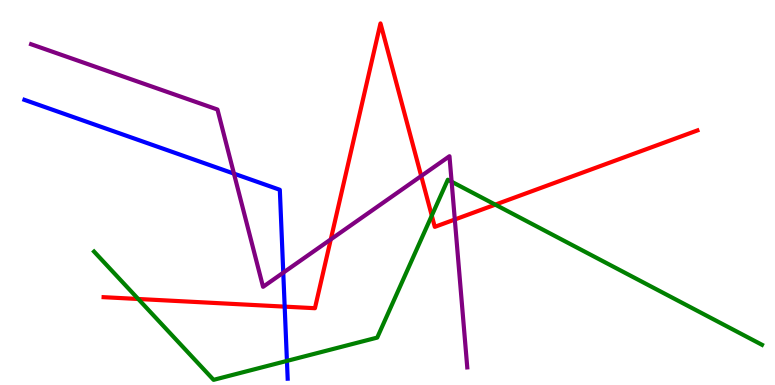[{'lines': ['blue', 'red'], 'intersections': [{'x': 3.67, 'y': 2.04}]}, {'lines': ['green', 'red'], 'intersections': [{'x': 1.78, 'y': 2.23}, {'x': 5.57, 'y': 4.4}, {'x': 6.39, 'y': 4.68}]}, {'lines': ['purple', 'red'], 'intersections': [{'x': 4.27, 'y': 3.78}, {'x': 5.44, 'y': 5.43}, {'x': 5.87, 'y': 4.3}]}, {'lines': ['blue', 'green'], 'intersections': [{'x': 3.7, 'y': 0.626}]}, {'lines': ['blue', 'purple'], 'intersections': [{'x': 3.02, 'y': 5.49}, {'x': 3.66, 'y': 2.92}]}, {'lines': ['green', 'purple'], 'intersections': [{'x': 5.83, 'y': 5.28}]}]